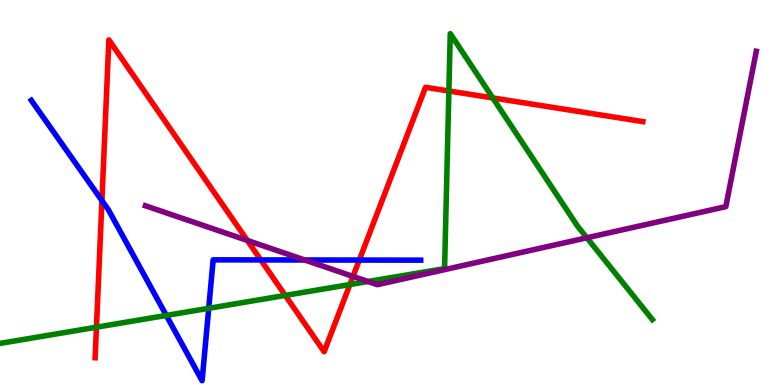[{'lines': ['blue', 'red'], 'intersections': [{'x': 1.32, 'y': 4.79}, {'x': 3.36, 'y': 3.25}, {'x': 4.64, 'y': 3.25}]}, {'lines': ['green', 'red'], 'intersections': [{'x': 1.24, 'y': 1.5}, {'x': 3.68, 'y': 2.33}, {'x': 4.51, 'y': 2.61}, {'x': 5.79, 'y': 7.64}, {'x': 6.36, 'y': 7.46}]}, {'lines': ['purple', 'red'], 'intersections': [{'x': 3.19, 'y': 3.75}, {'x': 4.56, 'y': 2.82}]}, {'lines': ['blue', 'green'], 'intersections': [{'x': 2.15, 'y': 1.81}, {'x': 2.69, 'y': 1.99}]}, {'lines': ['blue', 'purple'], 'intersections': [{'x': 3.93, 'y': 3.25}]}, {'lines': ['green', 'purple'], 'intersections': [{'x': 4.75, 'y': 2.69}, {'x': 7.57, 'y': 3.82}]}]